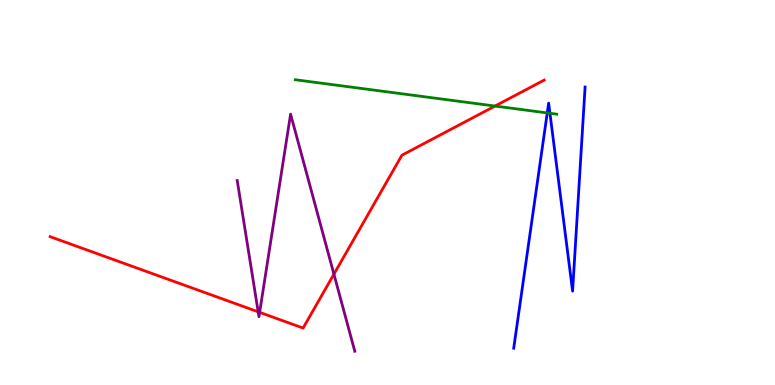[{'lines': ['blue', 'red'], 'intersections': []}, {'lines': ['green', 'red'], 'intersections': [{'x': 6.39, 'y': 7.25}]}, {'lines': ['purple', 'red'], 'intersections': [{'x': 3.33, 'y': 1.9}, {'x': 3.35, 'y': 1.89}, {'x': 4.31, 'y': 2.88}]}, {'lines': ['blue', 'green'], 'intersections': [{'x': 7.06, 'y': 7.07}, {'x': 7.1, 'y': 7.06}]}, {'lines': ['blue', 'purple'], 'intersections': []}, {'lines': ['green', 'purple'], 'intersections': []}]